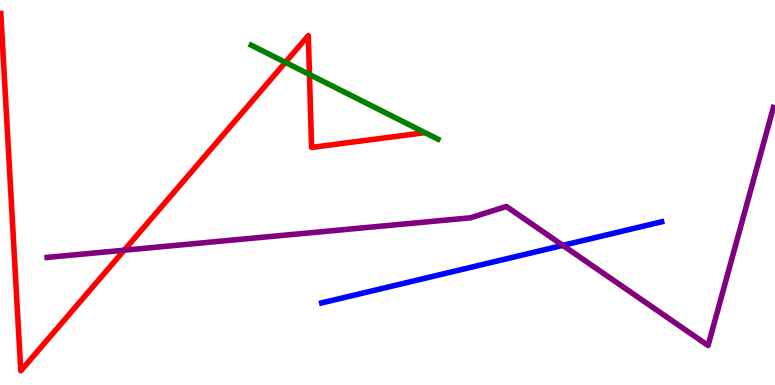[{'lines': ['blue', 'red'], 'intersections': []}, {'lines': ['green', 'red'], 'intersections': [{'x': 3.68, 'y': 8.38}, {'x': 3.99, 'y': 8.07}]}, {'lines': ['purple', 'red'], 'intersections': [{'x': 1.6, 'y': 3.5}]}, {'lines': ['blue', 'green'], 'intersections': []}, {'lines': ['blue', 'purple'], 'intersections': [{'x': 7.26, 'y': 3.63}]}, {'lines': ['green', 'purple'], 'intersections': []}]